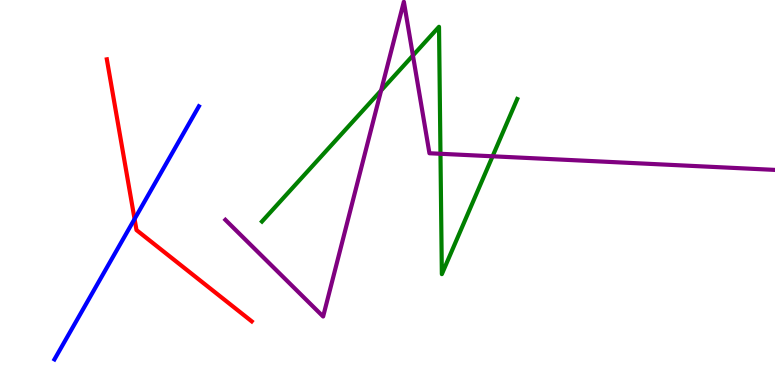[{'lines': ['blue', 'red'], 'intersections': [{'x': 1.74, 'y': 4.31}]}, {'lines': ['green', 'red'], 'intersections': []}, {'lines': ['purple', 'red'], 'intersections': []}, {'lines': ['blue', 'green'], 'intersections': []}, {'lines': ['blue', 'purple'], 'intersections': []}, {'lines': ['green', 'purple'], 'intersections': [{'x': 4.92, 'y': 7.65}, {'x': 5.33, 'y': 8.56}, {'x': 5.68, 'y': 6.01}, {'x': 6.36, 'y': 5.94}]}]